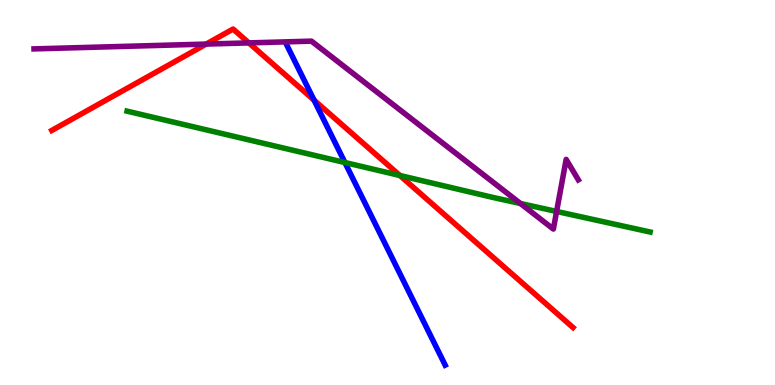[{'lines': ['blue', 'red'], 'intersections': [{'x': 4.05, 'y': 7.4}]}, {'lines': ['green', 'red'], 'intersections': [{'x': 5.16, 'y': 5.44}]}, {'lines': ['purple', 'red'], 'intersections': [{'x': 2.66, 'y': 8.85}, {'x': 3.21, 'y': 8.89}]}, {'lines': ['blue', 'green'], 'intersections': [{'x': 4.45, 'y': 5.78}]}, {'lines': ['blue', 'purple'], 'intersections': []}, {'lines': ['green', 'purple'], 'intersections': [{'x': 6.72, 'y': 4.71}, {'x': 7.18, 'y': 4.51}]}]